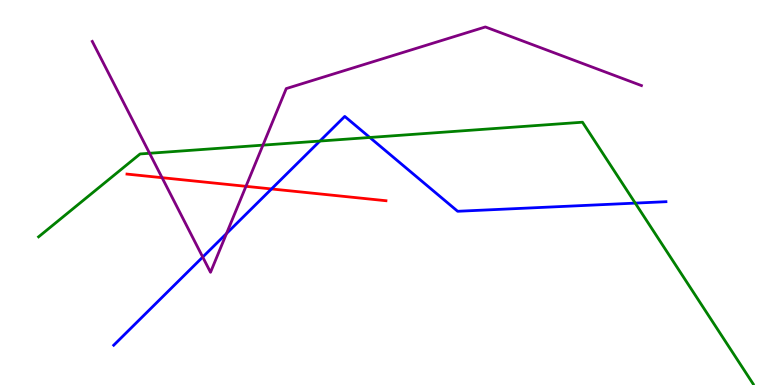[{'lines': ['blue', 'red'], 'intersections': [{'x': 3.5, 'y': 5.09}]}, {'lines': ['green', 'red'], 'intersections': []}, {'lines': ['purple', 'red'], 'intersections': [{'x': 2.09, 'y': 5.38}, {'x': 3.17, 'y': 5.16}]}, {'lines': ['blue', 'green'], 'intersections': [{'x': 4.13, 'y': 6.34}, {'x': 4.77, 'y': 6.43}, {'x': 8.2, 'y': 4.72}]}, {'lines': ['blue', 'purple'], 'intersections': [{'x': 2.62, 'y': 3.32}, {'x': 2.92, 'y': 3.93}]}, {'lines': ['green', 'purple'], 'intersections': [{'x': 1.93, 'y': 6.02}, {'x': 3.39, 'y': 6.23}]}]